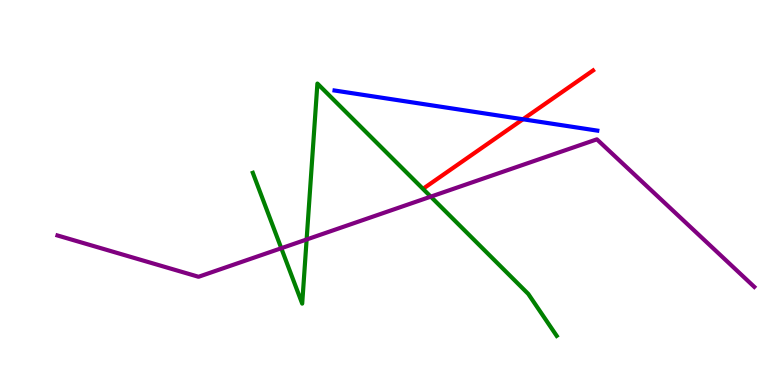[{'lines': ['blue', 'red'], 'intersections': [{'x': 6.75, 'y': 6.9}]}, {'lines': ['green', 'red'], 'intersections': []}, {'lines': ['purple', 'red'], 'intersections': []}, {'lines': ['blue', 'green'], 'intersections': []}, {'lines': ['blue', 'purple'], 'intersections': []}, {'lines': ['green', 'purple'], 'intersections': [{'x': 3.63, 'y': 3.55}, {'x': 3.96, 'y': 3.78}, {'x': 5.56, 'y': 4.89}]}]